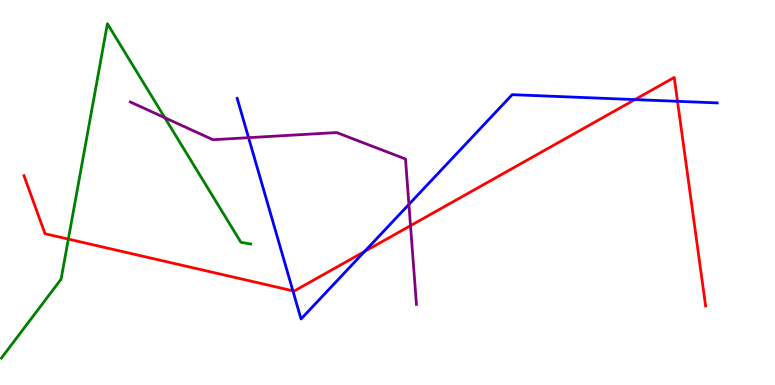[{'lines': ['blue', 'red'], 'intersections': [{'x': 3.78, 'y': 2.45}, {'x': 4.7, 'y': 3.47}, {'x': 8.19, 'y': 7.41}, {'x': 8.74, 'y': 7.37}]}, {'lines': ['green', 'red'], 'intersections': [{'x': 0.882, 'y': 3.79}]}, {'lines': ['purple', 'red'], 'intersections': [{'x': 5.3, 'y': 4.14}]}, {'lines': ['blue', 'green'], 'intersections': []}, {'lines': ['blue', 'purple'], 'intersections': [{'x': 3.21, 'y': 6.42}, {'x': 5.28, 'y': 4.69}]}, {'lines': ['green', 'purple'], 'intersections': [{'x': 2.13, 'y': 6.94}]}]